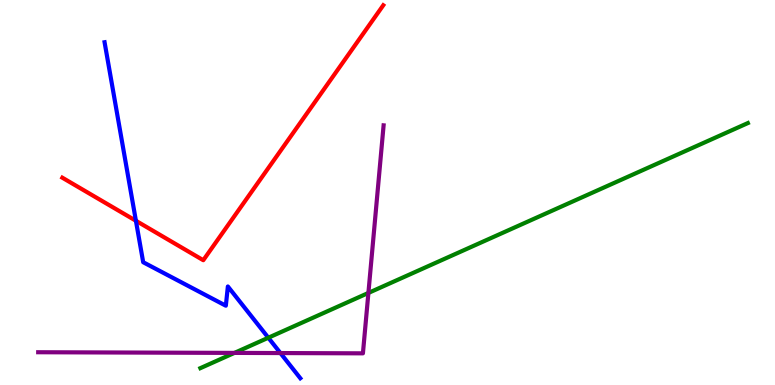[{'lines': ['blue', 'red'], 'intersections': [{'x': 1.75, 'y': 4.27}]}, {'lines': ['green', 'red'], 'intersections': []}, {'lines': ['purple', 'red'], 'intersections': []}, {'lines': ['blue', 'green'], 'intersections': [{'x': 3.46, 'y': 1.23}]}, {'lines': ['blue', 'purple'], 'intersections': [{'x': 3.62, 'y': 0.83}]}, {'lines': ['green', 'purple'], 'intersections': [{'x': 3.03, 'y': 0.834}, {'x': 4.75, 'y': 2.39}]}]